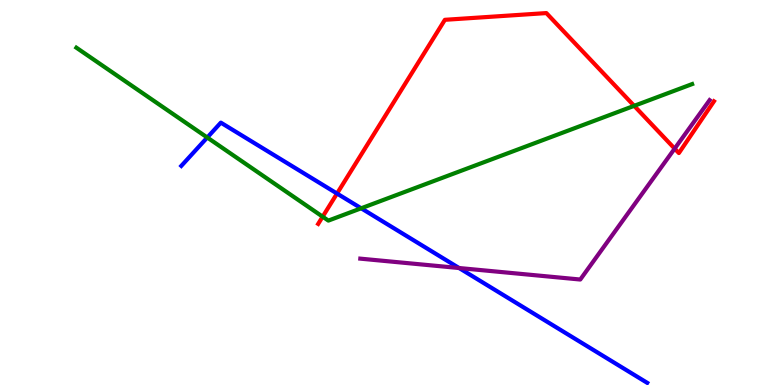[{'lines': ['blue', 'red'], 'intersections': [{'x': 4.35, 'y': 4.97}]}, {'lines': ['green', 'red'], 'intersections': [{'x': 4.16, 'y': 4.37}, {'x': 8.18, 'y': 7.25}]}, {'lines': ['purple', 'red'], 'intersections': [{'x': 8.71, 'y': 6.14}]}, {'lines': ['blue', 'green'], 'intersections': [{'x': 2.67, 'y': 6.43}, {'x': 4.66, 'y': 4.59}]}, {'lines': ['blue', 'purple'], 'intersections': [{'x': 5.92, 'y': 3.04}]}, {'lines': ['green', 'purple'], 'intersections': []}]